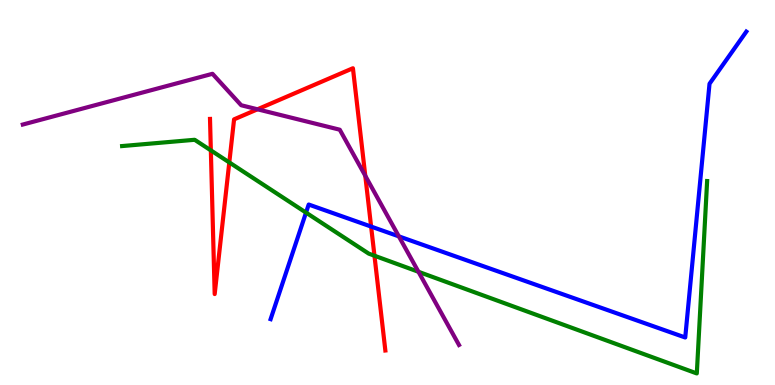[{'lines': ['blue', 'red'], 'intersections': [{'x': 4.79, 'y': 4.12}]}, {'lines': ['green', 'red'], 'intersections': [{'x': 2.72, 'y': 6.09}, {'x': 2.96, 'y': 5.78}, {'x': 4.83, 'y': 3.36}]}, {'lines': ['purple', 'red'], 'intersections': [{'x': 3.32, 'y': 7.16}, {'x': 4.71, 'y': 5.43}]}, {'lines': ['blue', 'green'], 'intersections': [{'x': 3.95, 'y': 4.48}]}, {'lines': ['blue', 'purple'], 'intersections': [{'x': 5.15, 'y': 3.86}]}, {'lines': ['green', 'purple'], 'intersections': [{'x': 5.4, 'y': 2.94}]}]